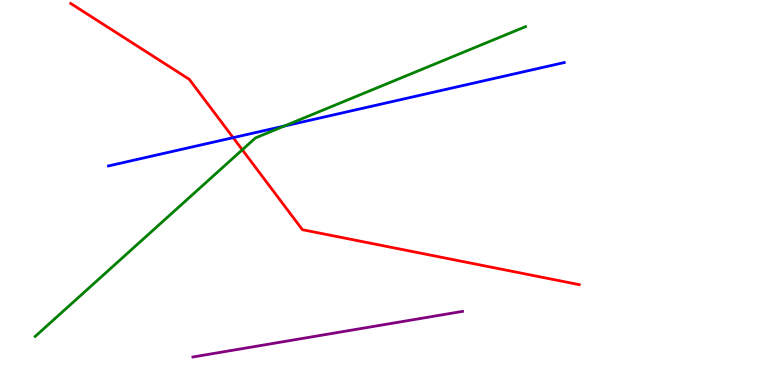[{'lines': ['blue', 'red'], 'intersections': [{'x': 3.01, 'y': 6.42}]}, {'lines': ['green', 'red'], 'intersections': [{'x': 3.13, 'y': 6.11}]}, {'lines': ['purple', 'red'], 'intersections': []}, {'lines': ['blue', 'green'], 'intersections': [{'x': 3.67, 'y': 6.73}]}, {'lines': ['blue', 'purple'], 'intersections': []}, {'lines': ['green', 'purple'], 'intersections': []}]